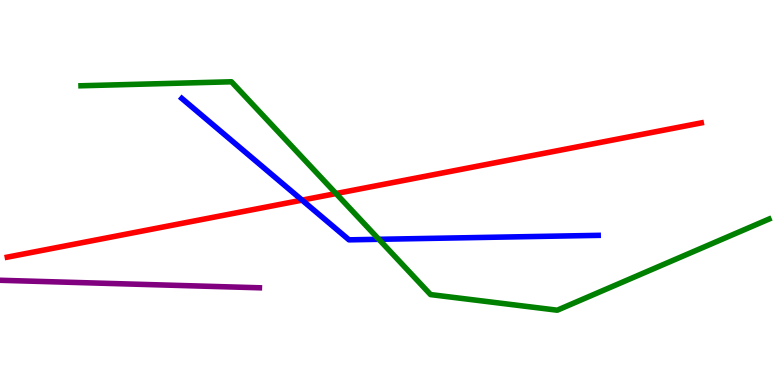[{'lines': ['blue', 'red'], 'intersections': [{'x': 3.9, 'y': 4.8}]}, {'lines': ['green', 'red'], 'intersections': [{'x': 4.34, 'y': 4.97}]}, {'lines': ['purple', 'red'], 'intersections': []}, {'lines': ['blue', 'green'], 'intersections': [{'x': 4.89, 'y': 3.78}]}, {'lines': ['blue', 'purple'], 'intersections': []}, {'lines': ['green', 'purple'], 'intersections': []}]